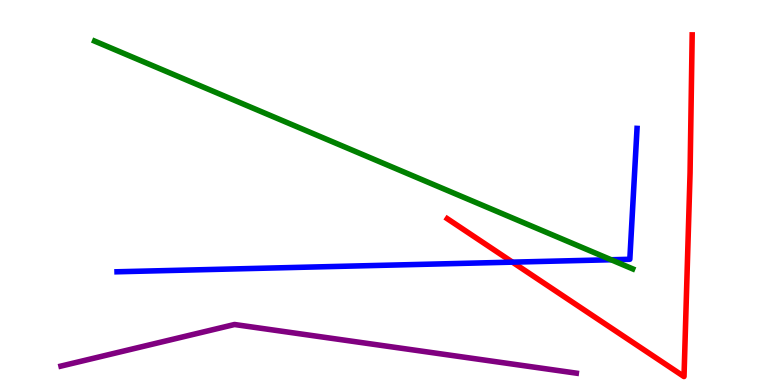[{'lines': ['blue', 'red'], 'intersections': [{'x': 6.61, 'y': 3.19}]}, {'lines': ['green', 'red'], 'intersections': []}, {'lines': ['purple', 'red'], 'intersections': []}, {'lines': ['blue', 'green'], 'intersections': [{'x': 7.89, 'y': 3.25}]}, {'lines': ['blue', 'purple'], 'intersections': []}, {'lines': ['green', 'purple'], 'intersections': []}]